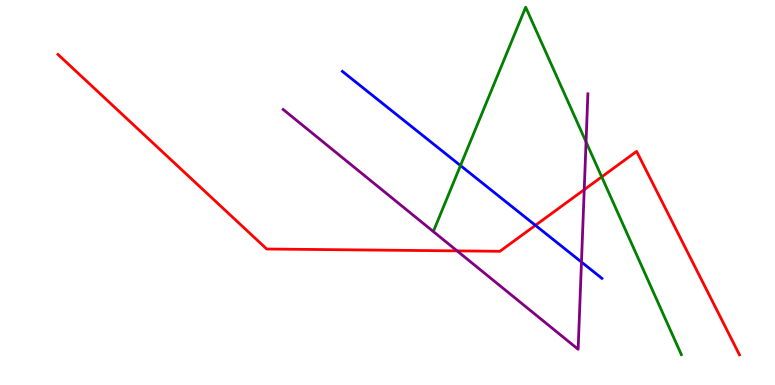[{'lines': ['blue', 'red'], 'intersections': [{'x': 6.91, 'y': 4.15}]}, {'lines': ['green', 'red'], 'intersections': [{'x': 7.76, 'y': 5.41}]}, {'lines': ['purple', 'red'], 'intersections': [{'x': 5.9, 'y': 3.48}, {'x': 7.54, 'y': 5.07}]}, {'lines': ['blue', 'green'], 'intersections': [{'x': 5.94, 'y': 5.7}]}, {'lines': ['blue', 'purple'], 'intersections': [{'x': 7.5, 'y': 3.19}]}, {'lines': ['green', 'purple'], 'intersections': [{'x': 7.56, 'y': 6.31}]}]